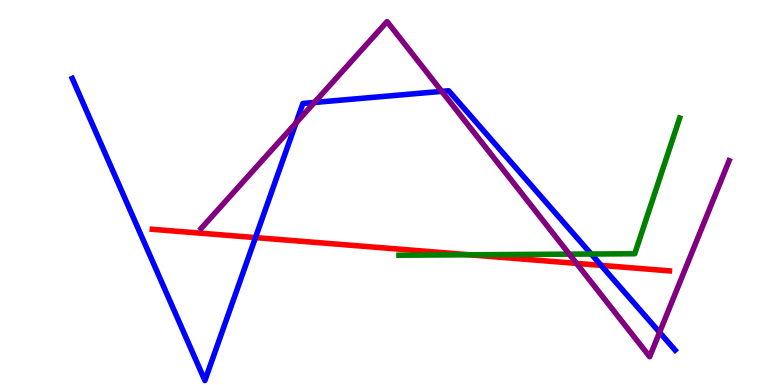[{'lines': ['blue', 'red'], 'intersections': [{'x': 3.3, 'y': 3.83}, {'x': 7.76, 'y': 3.11}]}, {'lines': ['green', 'red'], 'intersections': [{'x': 6.06, 'y': 3.38}]}, {'lines': ['purple', 'red'], 'intersections': [{'x': 7.44, 'y': 3.16}]}, {'lines': ['blue', 'green'], 'intersections': [{'x': 7.63, 'y': 3.4}]}, {'lines': ['blue', 'purple'], 'intersections': [{'x': 3.82, 'y': 6.81}, {'x': 4.06, 'y': 7.34}, {'x': 5.7, 'y': 7.63}, {'x': 8.51, 'y': 1.37}]}, {'lines': ['green', 'purple'], 'intersections': [{'x': 7.35, 'y': 3.4}]}]